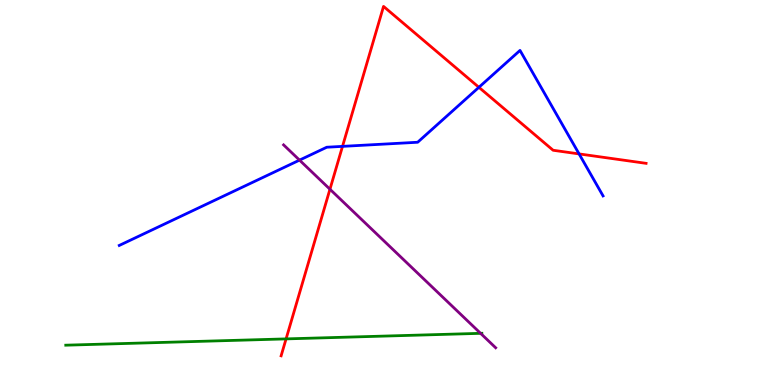[{'lines': ['blue', 'red'], 'intersections': [{'x': 4.42, 'y': 6.2}, {'x': 6.18, 'y': 7.73}, {'x': 7.47, 'y': 6.0}]}, {'lines': ['green', 'red'], 'intersections': [{'x': 3.69, 'y': 1.2}]}, {'lines': ['purple', 'red'], 'intersections': [{'x': 4.26, 'y': 5.08}]}, {'lines': ['blue', 'green'], 'intersections': []}, {'lines': ['blue', 'purple'], 'intersections': [{'x': 3.86, 'y': 5.84}]}, {'lines': ['green', 'purple'], 'intersections': [{'x': 6.2, 'y': 1.34}]}]